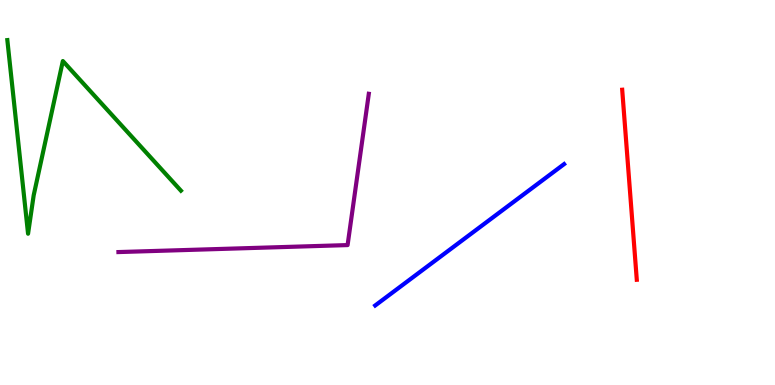[{'lines': ['blue', 'red'], 'intersections': []}, {'lines': ['green', 'red'], 'intersections': []}, {'lines': ['purple', 'red'], 'intersections': []}, {'lines': ['blue', 'green'], 'intersections': []}, {'lines': ['blue', 'purple'], 'intersections': []}, {'lines': ['green', 'purple'], 'intersections': []}]